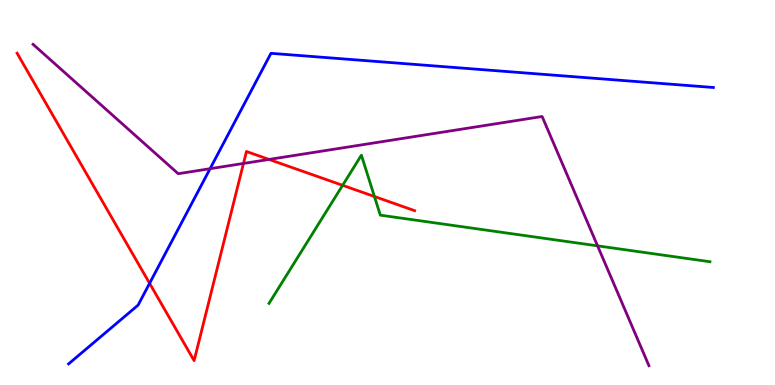[{'lines': ['blue', 'red'], 'intersections': [{'x': 1.93, 'y': 2.64}]}, {'lines': ['green', 'red'], 'intersections': [{'x': 4.42, 'y': 5.19}, {'x': 4.83, 'y': 4.9}]}, {'lines': ['purple', 'red'], 'intersections': [{'x': 3.14, 'y': 5.75}, {'x': 3.47, 'y': 5.86}]}, {'lines': ['blue', 'green'], 'intersections': []}, {'lines': ['blue', 'purple'], 'intersections': [{'x': 2.71, 'y': 5.62}]}, {'lines': ['green', 'purple'], 'intersections': [{'x': 7.71, 'y': 3.61}]}]